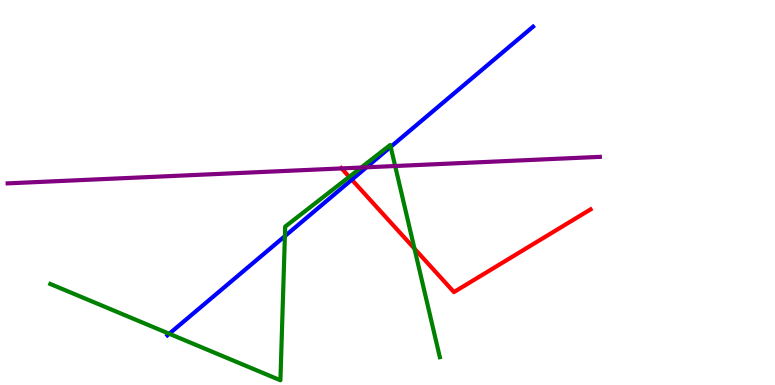[{'lines': ['blue', 'red'], 'intersections': [{'x': 4.54, 'y': 5.33}]}, {'lines': ['green', 'red'], 'intersections': [{'x': 4.51, 'y': 5.41}, {'x': 5.35, 'y': 3.54}]}, {'lines': ['purple', 'red'], 'intersections': [{'x': 4.41, 'y': 5.63}]}, {'lines': ['blue', 'green'], 'intersections': [{'x': 2.18, 'y': 1.33}, {'x': 3.68, 'y': 3.87}, {'x': 5.04, 'y': 6.19}]}, {'lines': ['blue', 'purple'], 'intersections': [{'x': 4.73, 'y': 5.65}]}, {'lines': ['green', 'purple'], 'intersections': [{'x': 4.66, 'y': 5.65}, {'x': 5.1, 'y': 5.69}]}]